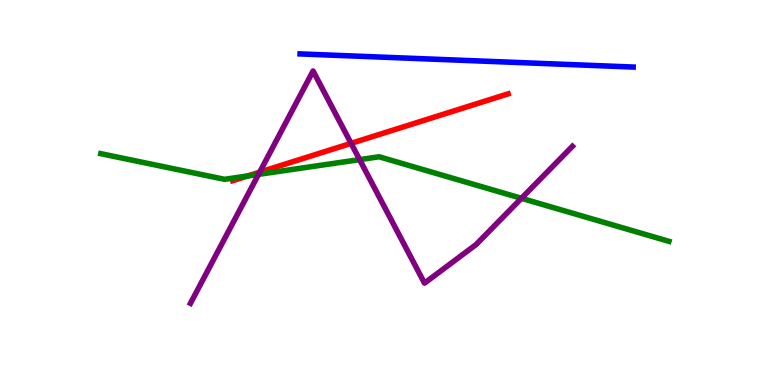[{'lines': ['blue', 'red'], 'intersections': []}, {'lines': ['green', 'red'], 'intersections': [{'x': 3.19, 'y': 5.43}]}, {'lines': ['purple', 'red'], 'intersections': [{'x': 3.35, 'y': 5.53}, {'x': 4.53, 'y': 6.28}]}, {'lines': ['blue', 'green'], 'intersections': []}, {'lines': ['blue', 'purple'], 'intersections': []}, {'lines': ['green', 'purple'], 'intersections': [{'x': 3.34, 'y': 5.47}, {'x': 4.64, 'y': 5.85}, {'x': 6.73, 'y': 4.85}]}]